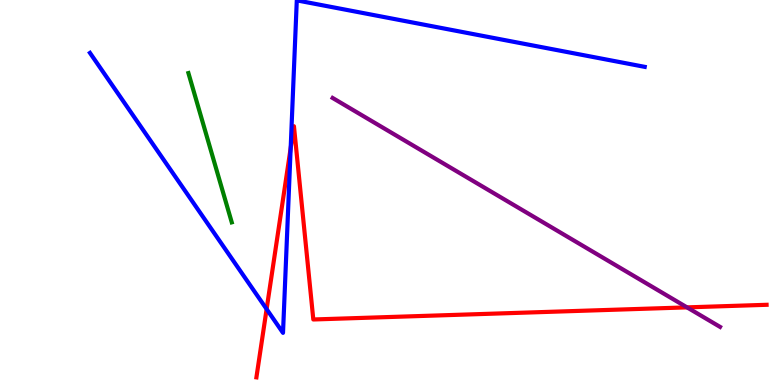[{'lines': ['blue', 'red'], 'intersections': [{'x': 3.44, 'y': 1.97}, {'x': 3.75, 'y': 6.15}]}, {'lines': ['green', 'red'], 'intersections': []}, {'lines': ['purple', 'red'], 'intersections': [{'x': 8.86, 'y': 2.02}]}, {'lines': ['blue', 'green'], 'intersections': []}, {'lines': ['blue', 'purple'], 'intersections': []}, {'lines': ['green', 'purple'], 'intersections': []}]